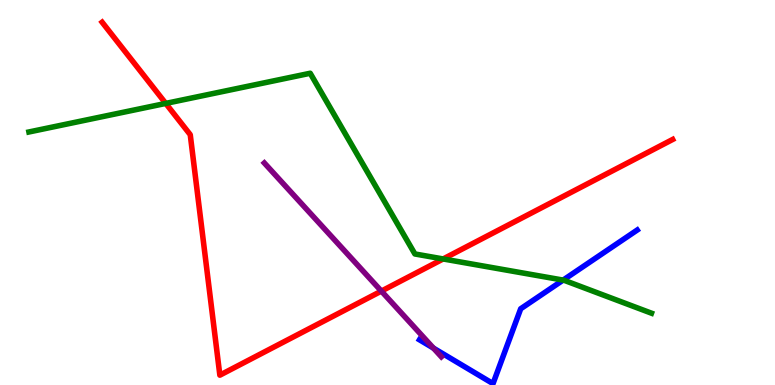[{'lines': ['blue', 'red'], 'intersections': []}, {'lines': ['green', 'red'], 'intersections': [{'x': 2.14, 'y': 7.31}, {'x': 5.72, 'y': 3.27}]}, {'lines': ['purple', 'red'], 'intersections': [{'x': 4.92, 'y': 2.44}]}, {'lines': ['blue', 'green'], 'intersections': [{'x': 7.27, 'y': 2.72}]}, {'lines': ['blue', 'purple'], 'intersections': [{'x': 5.59, 'y': 0.958}]}, {'lines': ['green', 'purple'], 'intersections': []}]